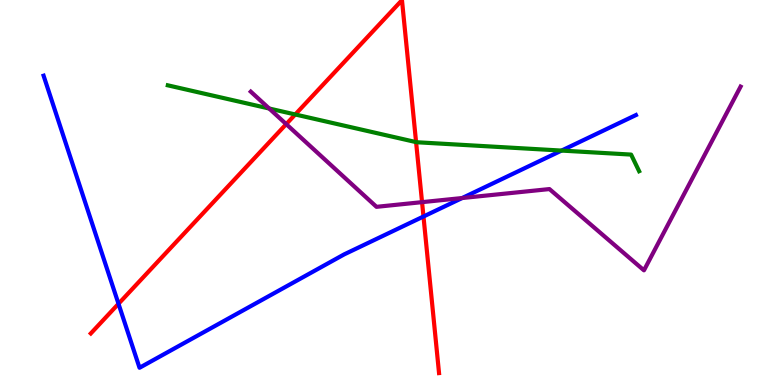[{'lines': ['blue', 'red'], 'intersections': [{'x': 1.53, 'y': 2.11}, {'x': 5.46, 'y': 4.38}]}, {'lines': ['green', 'red'], 'intersections': [{'x': 3.81, 'y': 7.03}, {'x': 5.37, 'y': 6.31}]}, {'lines': ['purple', 'red'], 'intersections': [{'x': 3.69, 'y': 6.78}, {'x': 5.45, 'y': 4.75}]}, {'lines': ['blue', 'green'], 'intersections': [{'x': 7.25, 'y': 6.09}]}, {'lines': ['blue', 'purple'], 'intersections': [{'x': 5.96, 'y': 4.86}]}, {'lines': ['green', 'purple'], 'intersections': [{'x': 3.47, 'y': 7.18}]}]